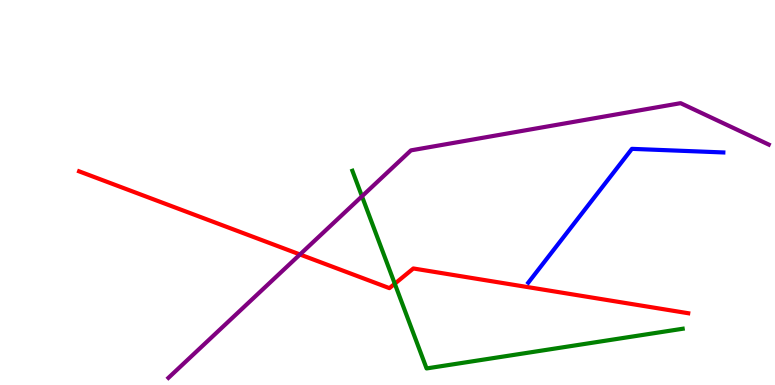[{'lines': ['blue', 'red'], 'intersections': []}, {'lines': ['green', 'red'], 'intersections': [{'x': 5.09, 'y': 2.63}]}, {'lines': ['purple', 'red'], 'intersections': [{'x': 3.87, 'y': 3.39}]}, {'lines': ['blue', 'green'], 'intersections': []}, {'lines': ['blue', 'purple'], 'intersections': []}, {'lines': ['green', 'purple'], 'intersections': [{'x': 4.67, 'y': 4.9}]}]